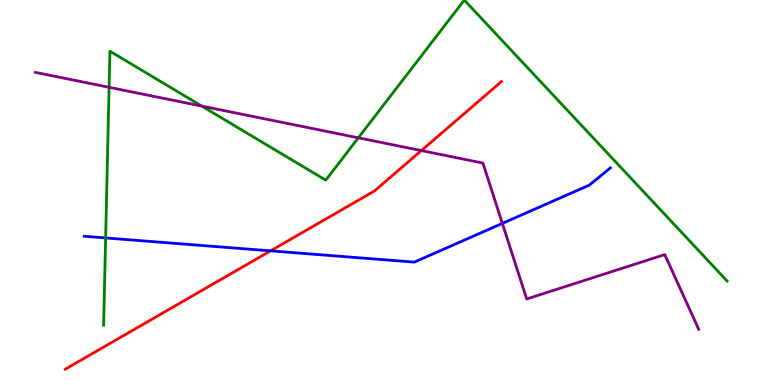[{'lines': ['blue', 'red'], 'intersections': [{'x': 3.49, 'y': 3.48}]}, {'lines': ['green', 'red'], 'intersections': []}, {'lines': ['purple', 'red'], 'intersections': [{'x': 5.44, 'y': 6.09}]}, {'lines': ['blue', 'green'], 'intersections': [{'x': 1.36, 'y': 3.82}]}, {'lines': ['blue', 'purple'], 'intersections': [{'x': 6.48, 'y': 4.2}]}, {'lines': ['green', 'purple'], 'intersections': [{'x': 1.41, 'y': 7.73}, {'x': 2.6, 'y': 7.24}, {'x': 4.62, 'y': 6.42}]}]